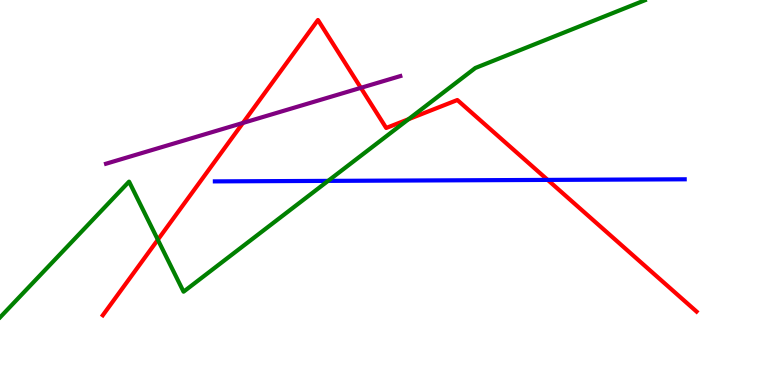[{'lines': ['blue', 'red'], 'intersections': [{'x': 7.07, 'y': 5.33}]}, {'lines': ['green', 'red'], 'intersections': [{'x': 2.04, 'y': 3.77}, {'x': 5.27, 'y': 6.9}]}, {'lines': ['purple', 'red'], 'intersections': [{'x': 3.13, 'y': 6.81}, {'x': 4.66, 'y': 7.72}]}, {'lines': ['blue', 'green'], 'intersections': [{'x': 4.23, 'y': 5.3}]}, {'lines': ['blue', 'purple'], 'intersections': []}, {'lines': ['green', 'purple'], 'intersections': []}]